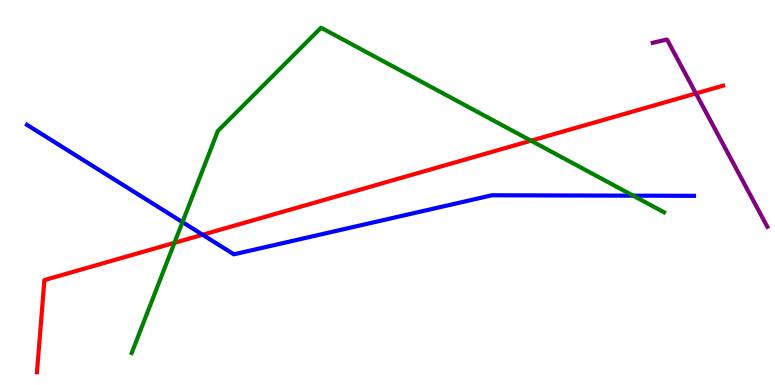[{'lines': ['blue', 'red'], 'intersections': [{'x': 2.61, 'y': 3.9}]}, {'lines': ['green', 'red'], 'intersections': [{'x': 2.25, 'y': 3.69}, {'x': 6.85, 'y': 6.35}]}, {'lines': ['purple', 'red'], 'intersections': [{'x': 8.98, 'y': 7.57}]}, {'lines': ['blue', 'green'], 'intersections': [{'x': 2.35, 'y': 4.23}, {'x': 8.17, 'y': 4.92}]}, {'lines': ['blue', 'purple'], 'intersections': []}, {'lines': ['green', 'purple'], 'intersections': []}]